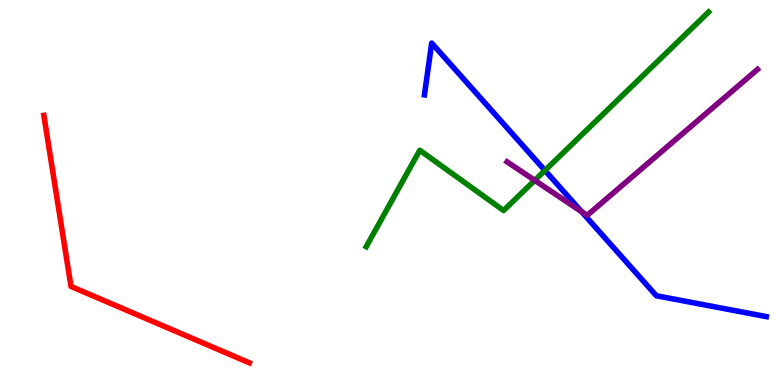[{'lines': ['blue', 'red'], 'intersections': []}, {'lines': ['green', 'red'], 'intersections': []}, {'lines': ['purple', 'red'], 'intersections': []}, {'lines': ['blue', 'green'], 'intersections': [{'x': 7.03, 'y': 5.57}]}, {'lines': ['blue', 'purple'], 'intersections': [{'x': 7.5, 'y': 4.5}]}, {'lines': ['green', 'purple'], 'intersections': [{'x': 6.9, 'y': 5.32}]}]